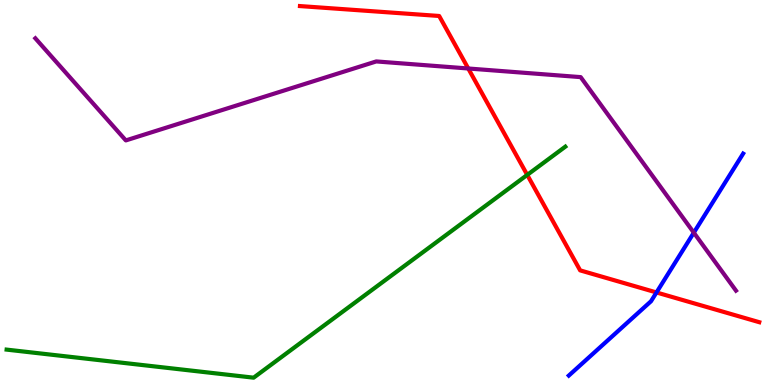[{'lines': ['blue', 'red'], 'intersections': [{'x': 8.47, 'y': 2.4}]}, {'lines': ['green', 'red'], 'intersections': [{'x': 6.8, 'y': 5.46}]}, {'lines': ['purple', 'red'], 'intersections': [{'x': 6.04, 'y': 8.22}]}, {'lines': ['blue', 'green'], 'intersections': []}, {'lines': ['blue', 'purple'], 'intersections': [{'x': 8.95, 'y': 3.96}]}, {'lines': ['green', 'purple'], 'intersections': []}]